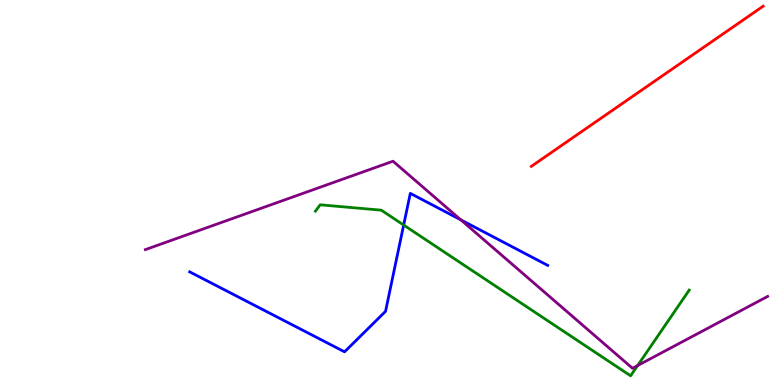[{'lines': ['blue', 'red'], 'intersections': []}, {'lines': ['green', 'red'], 'intersections': []}, {'lines': ['purple', 'red'], 'intersections': []}, {'lines': ['blue', 'green'], 'intersections': [{'x': 5.21, 'y': 4.15}]}, {'lines': ['blue', 'purple'], 'intersections': [{'x': 5.95, 'y': 4.29}]}, {'lines': ['green', 'purple'], 'intersections': [{'x': 8.23, 'y': 0.505}]}]